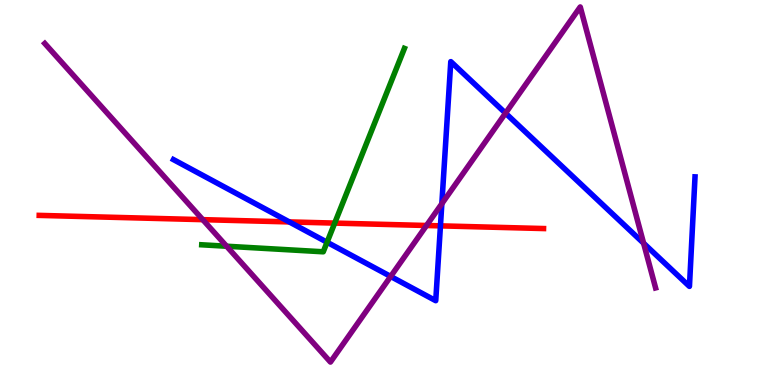[{'lines': ['blue', 'red'], 'intersections': [{'x': 3.73, 'y': 4.24}, {'x': 5.68, 'y': 4.13}]}, {'lines': ['green', 'red'], 'intersections': [{'x': 4.32, 'y': 4.21}]}, {'lines': ['purple', 'red'], 'intersections': [{'x': 2.62, 'y': 4.29}, {'x': 5.5, 'y': 4.14}]}, {'lines': ['blue', 'green'], 'intersections': [{'x': 4.22, 'y': 3.71}]}, {'lines': ['blue', 'purple'], 'intersections': [{'x': 5.04, 'y': 2.82}, {'x': 5.7, 'y': 4.71}, {'x': 6.52, 'y': 7.06}, {'x': 8.3, 'y': 3.68}]}, {'lines': ['green', 'purple'], 'intersections': [{'x': 2.92, 'y': 3.6}]}]